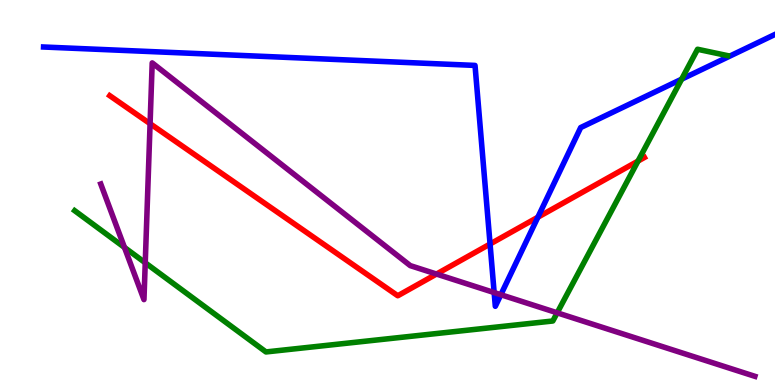[{'lines': ['blue', 'red'], 'intersections': [{'x': 6.32, 'y': 3.66}, {'x': 6.94, 'y': 4.36}]}, {'lines': ['green', 'red'], 'intersections': [{'x': 8.23, 'y': 5.82}]}, {'lines': ['purple', 'red'], 'intersections': [{'x': 1.94, 'y': 6.79}, {'x': 5.63, 'y': 2.88}]}, {'lines': ['blue', 'green'], 'intersections': [{'x': 8.8, 'y': 7.94}]}, {'lines': ['blue', 'purple'], 'intersections': [{'x': 6.38, 'y': 2.4}, {'x': 6.46, 'y': 2.34}]}, {'lines': ['green', 'purple'], 'intersections': [{'x': 1.61, 'y': 3.57}, {'x': 1.87, 'y': 3.17}, {'x': 7.19, 'y': 1.87}]}]